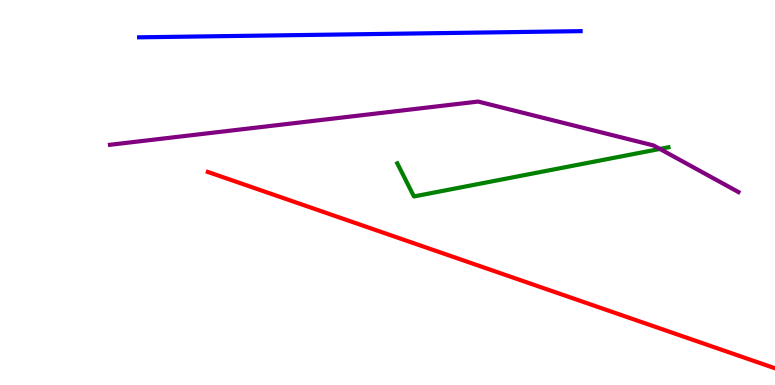[{'lines': ['blue', 'red'], 'intersections': []}, {'lines': ['green', 'red'], 'intersections': []}, {'lines': ['purple', 'red'], 'intersections': []}, {'lines': ['blue', 'green'], 'intersections': []}, {'lines': ['blue', 'purple'], 'intersections': []}, {'lines': ['green', 'purple'], 'intersections': [{'x': 8.51, 'y': 6.13}]}]